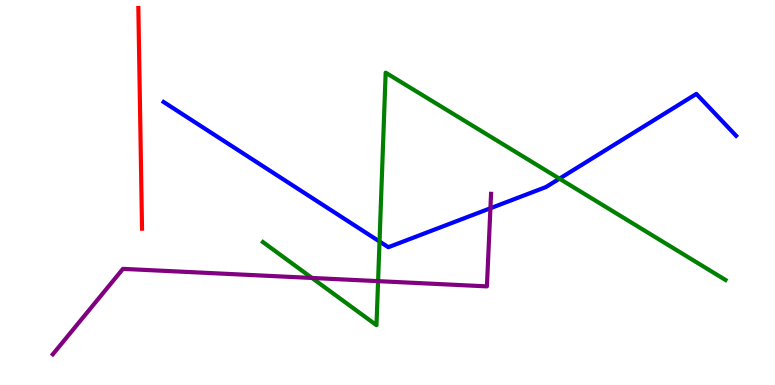[{'lines': ['blue', 'red'], 'intersections': []}, {'lines': ['green', 'red'], 'intersections': []}, {'lines': ['purple', 'red'], 'intersections': []}, {'lines': ['blue', 'green'], 'intersections': [{'x': 4.9, 'y': 3.73}, {'x': 7.22, 'y': 5.36}]}, {'lines': ['blue', 'purple'], 'intersections': [{'x': 6.33, 'y': 4.59}]}, {'lines': ['green', 'purple'], 'intersections': [{'x': 4.03, 'y': 2.78}, {'x': 4.88, 'y': 2.7}]}]